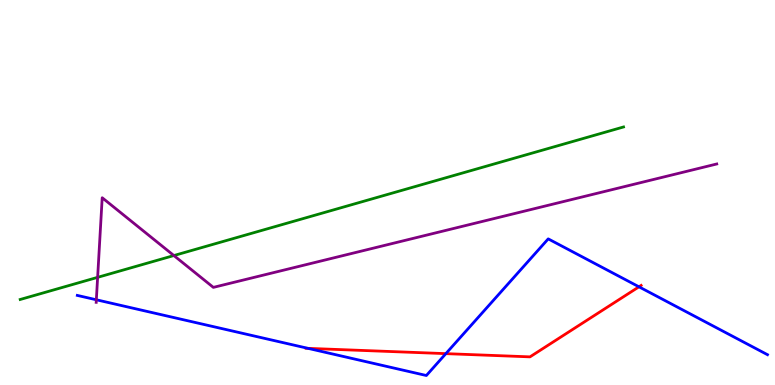[{'lines': ['blue', 'red'], 'intersections': [{'x': 3.98, 'y': 0.952}, {'x': 5.75, 'y': 0.815}, {'x': 8.24, 'y': 2.55}]}, {'lines': ['green', 'red'], 'intersections': []}, {'lines': ['purple', 'red'], 'intersections': []}, {'lines': ['blue', 'green'], 'intersections': []}, {'lines': ['blue', 'purple'], 'intersections': [{'x': 1.24, 'y': 2.21}]}, {'lines': ['green', 'purple'], 'intersections': [{'x': 1.26, 'y': 2.8}, {'x': 2.24, 'y': 3.36}]}]